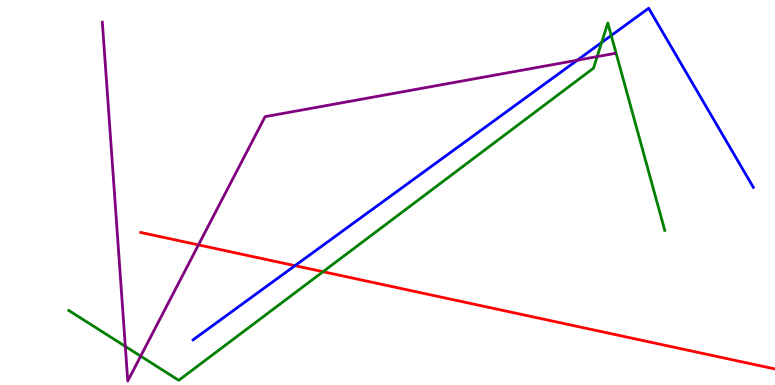[{'lines': ['blue', 'red'], 'intersections': [{'x': 3.81, 'y': 3.1}]}, {'lines': ['green', 'red'], 'intersections': [{'x': 4.17, 'y': 2.94}]}, {'lines': ['purple', 'red'], 'intersections': [{'x': 2.56, 'y': 3.64}]}, {'lines': ['blue', 'green'], 'intersections': [{'x': 7.76, 'y': 8.9}, {'x': 7.89, 'y': 9.08}]}, {'lines': ['blue', 'purple'], 'intersections': [{'x': 7.45, 'y': 8.44}]}, {'lines': ['green', 'purple'], 'intersections': [{'x': 1.62, 'y': 1.0}, {'x': 1.82, 'y': 0.75}, {'x': 7.71, 'y': 8.53}]}]